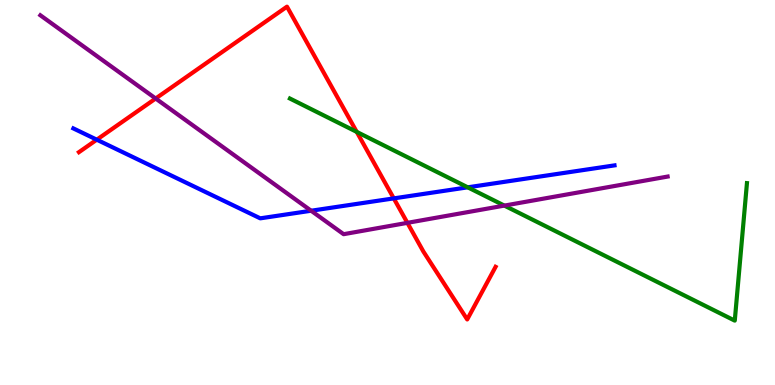[{'lines': ['blue', 'red'], 'intersections': [{'x': 1.25, 'y': 6.37}, {'x': 5.08, 'y': 4.85}]}, {'lines': ['green', 'red'], 'intersections': [{'x': 4.6, 'y': 6.57}]}, {'lines': ['purple', 'red'], 'intersections': [{'x': 2.01, 'y': 7.44}, {'x': 5.26, 'y': 4.21}]}, {'lines': ['blue', 'green'], 'intersections': [{'x': 6.04, 'y': 5.13}]}, {'lines': ['blue', 'purple'], 'intersections': [{'x': 4.01, 'y': 4.53}]}, {'lines': ['green', 'purple'], 'intersections': [{'x': 6.51, 'y': 4.66}]}]